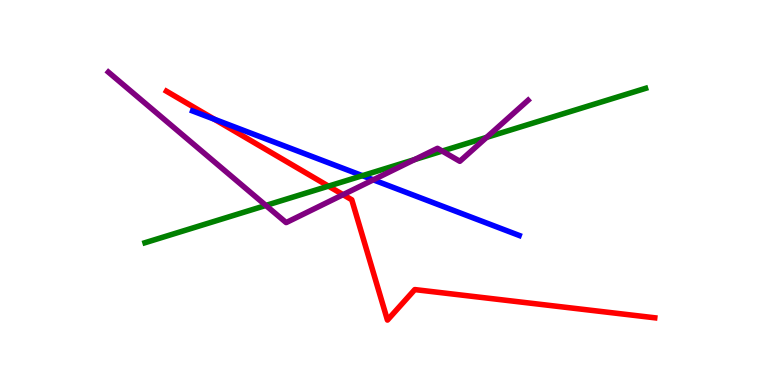[{'lines': ['blue', 'red'], 'intersections': [{'x': 2.77, 'y': 6.9}]}, {'lines': ['green', 'red'], 'intersections': [{'x': 4.24, 'y': 5.17}]}, {'lines': ['purple', 'red'], 'intersections': [{'x': 4.43, 'y': 4.94}]}, {'lines': ['blue', 'green'], 'intersections': [{'x': 4.68, 'y': 5.44}]}, {'lines': ['blue', 'purple'], 'intersections': [{'x': 4.82, 'y': 5.33}]}, {'lines': ['green', 'purple'], 'intersections': [{'x': 3.43, 'y': 4.66}, {'x': 5.35, 'y': 5.85}, {'x': 5.71, 'y': 6.08}, {'x': 6.28, 'y': 6.43}]}]